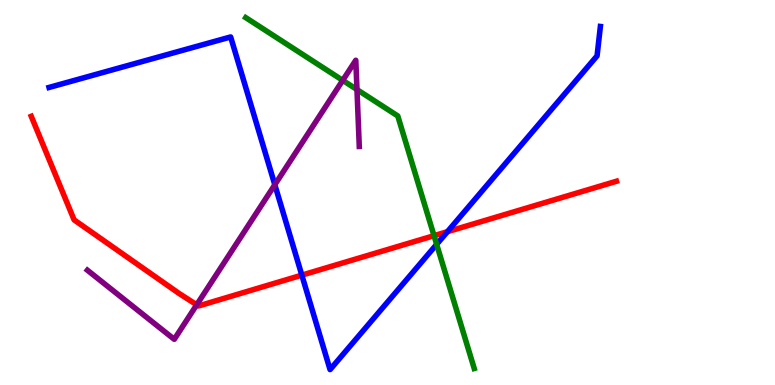[{'lines': ['blue', 'red'], 'intersections': [{'x': 3.89, 'y': 2.85}, {'x': 5.77, 'y': 3.98}]}, {'lines': ['green', 'red'], 'intersections': [{'x': 5.6, 'y': 3.88}]}, {'lines': ['purple', 'red'], 'intersections': [{'x': 2.54, 'y': 2.08}]}, {'lines': ['blue', 'green'], 'intersections': [{'x': 5.63, 'y': 3.65}]}, {'lines': ['blue', 'purple'], 'intersections': [{'x': 3.55, 'y': 5.2}]}, {'lines': ['green', 'purple'], 'intersections': [{'x': 4.42, 'y': 7.91}, {'x': 4.61, 'y': 7.67}]}]